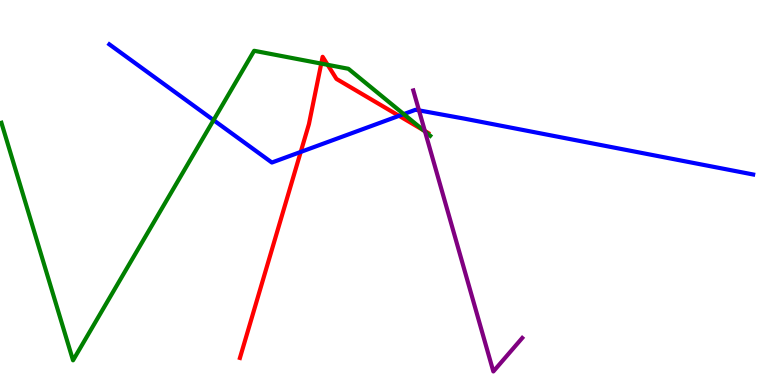[{'lines': ['blue', 'red'], 'intersections': [{'x': 3.88, 'y': 6.05}, {'x': 5.15, 'y': 6.99}]}, {'lines': ['green', 'red'], 'intersections': [{'x': 4.15, 'y': 8.35}, {'x': 4.23, 'y': 8.32}, {'x': 5.46, 'y': 6.62}]}, {'lines': ['purple', 'red'], 'intersections': [{'x': 5.48, 'y': 6.6}]}, {'lines': ['blue', 'green'], 'intersections': [{'x': 2.76, 'y': 6.88}, {'x': 5.21, 'y': 7.04}]}, {'lines': ['blue', 'purple'], 'intersections': [{'x': 5.41, 'y': 7.13}]}, {'lines': ['green', 'purple'], 'intersections': [{'x': 5.48, 'y': 6.58}]}]